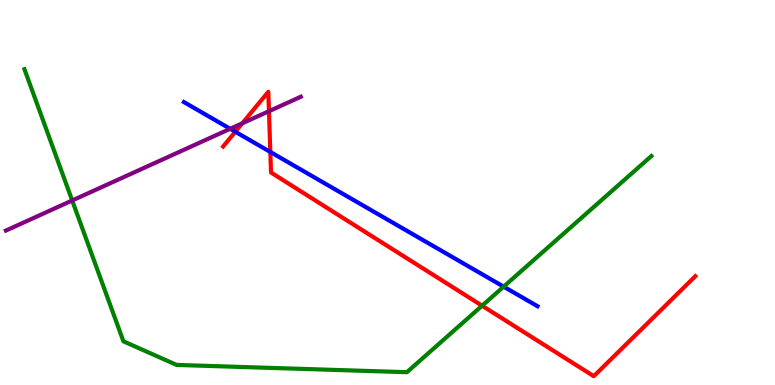[{'lines': ['blue', 'red'], 'intersections': [{'x': 3.04, 'y': 6.58}, {'x': 3.49, 'y': 6.05}]}, {'lines': ['green', 'red'], 'intersections': [{'x': 6.22, 'y': 2.06}]}, {'lines': ['purple', 'red'], 'intersections': [{'x': 3.13, 'y': 6.8}, {'x': 3.47, 'y': 7.11}]}, {'lines': ['blue', 'green'], 'intersections': [{'x': 6.5, 'y': 2.55}]}, {'lines': ['blue', 'purple'], 'intersections': [{'x': 2.97, 'y': 6.65}]}, {'lines': ['green', 'purple'], 'intersections': [{'x': 0.932, 'y': 4.79}]}]